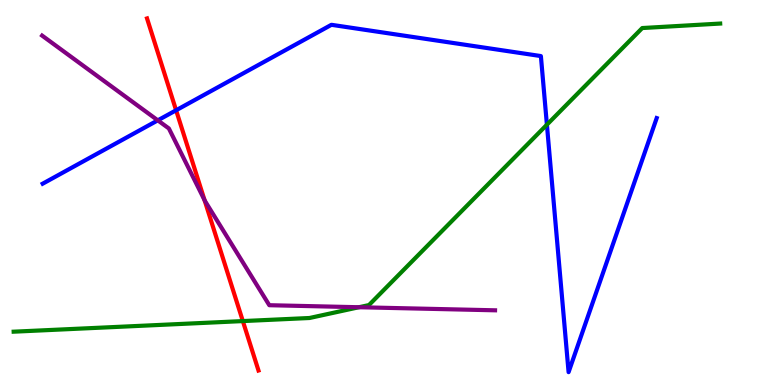[{'lines': ['blue', 'red'], 'intersections': [{'x': 2.27, 'y': 7.14}]}, {'lines': ['green', 'red'], 'intersections': [{'x': 3.13, 'y': 1.66}]}, {'lines': ['purple', 'red'], 'intersections': [{'x': 2.64, 'y': 4.8}]}, {'lines': ['blue', 'green'], 'intersections': [{'x': 7.06, 'y': 6.76}]}, {'lines': ['blue', 'purple'], 'intersections': [{'x': 2.04, 'y': 6.87}]}, {'lines': ['green', 'purple'], 'intersections': [{'x': 4.63, 'y': 2.02}]}]